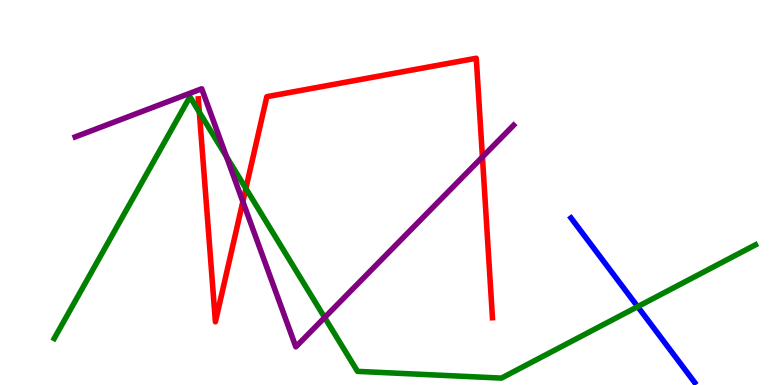[{'lines': ['blue', 'red'], 'intersections': []}, {'lines': ['green', 'red'], 'intersections': [{'x': 2.57, 'y': 7.09}, {'x': 3.17, 'y': 5.11}]}, {'lines': ['purple', 'red'], 'intersections': [{'x': 3.13, 'y': 4.76}, {'x': 6.22, 'y': 5.92}]}, {'lines': ['blue', 'green'], 'intersections': [{'x': 8.23, 'y': 2.04}]}, {'lines': ['blue', 'purple'], 'intersections': []}, {'lines': ['green', 'purple'], 'intersections': [{'x': 2.92, 'y': 5.93}, {'x': 4.19, 'y': 1.75}]}]